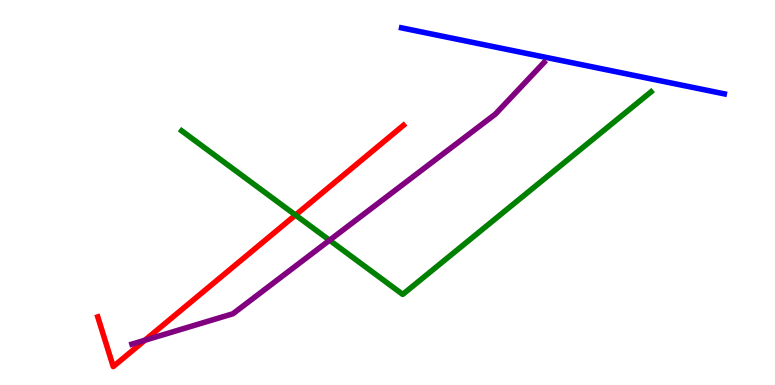[{'lines': ['blue', 'red'], 'intersections': []}, {'lines': ['green', 'red'], 'intersections': [{'x': 3.81, 'y': 4.41}]}, {'lines': ['purple', 'red'], 'intersections': [{'x': 1.87, 'y': 1.16}]}, {'lines': ['blue', 'green'], 'intersections': []}, {'lines': ['blue', 'purple'], 'intersections': []}, {'lines': ['green', 'purple'], 'intersections': [{'x': 4.25, 'y': 3.76}]}]